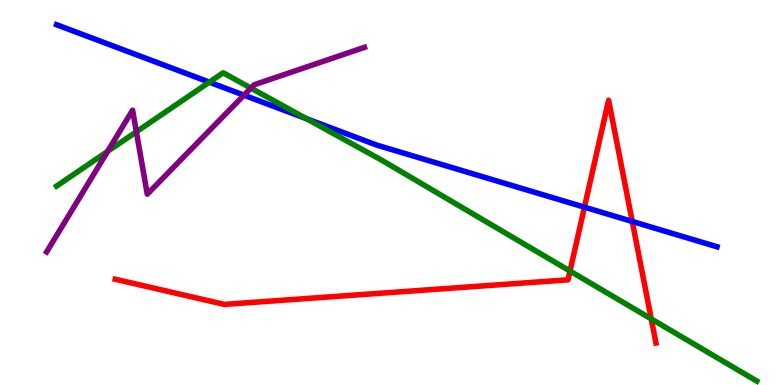[{'lines': ['blue', 'red'], 'intersections': [{'x': 7.54, 'y': 4.62}, {'x': 8.16, 'y': 4.25}]}, {'lines': ['green', 'red'], 'intersections': [{'x': 7.35, 'y': 2.96}, {'x': 8.4, 'y': 1.72}]}, {'lines': ['purple', 'red'], 'intersections': []}, {'lines': ['blue', 'green'], 'intersections': [{'x': 2.7, 'y': 7.87}, {'x': 3.95, 'y': 6.92}]}, {'lines': ['blue', 'purple'], 'intersections': [{'x': 3.15, 'y': 7.53}]}, {'lines': ['green', 'purple'], 'intersections': [{'x': 1.39, 'y': 6.07}, {'x': 1.76, 'y': 6.58}, {'x': 3.24, 'y': 7.71}]}]